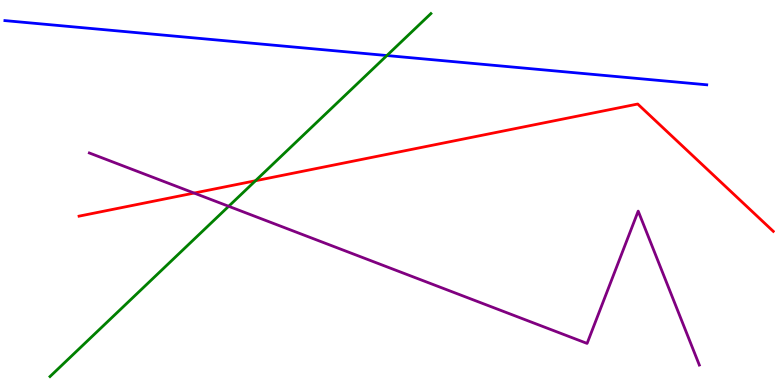[{'lines': ['blue', 'red'], 'intersections': []}, {'lines': ['green', 'red'], 'intersections': [{'x': 3.3, 'y': 5.31}]}, {'lines': ['purple', 'red'], 'intersections': [{'x': 2.5, 'y': 4.99}]}, {'lines': ['blue', 'green'], 'intersections': [{'x': 4.99, 'y': 8.56}]}, {'lines': ['blue', 'purple'], 'intersections': []}, {'lines': ['green', 'purple'], 'intersections': [{'x': 2.95, 'y': 4.64}]}]